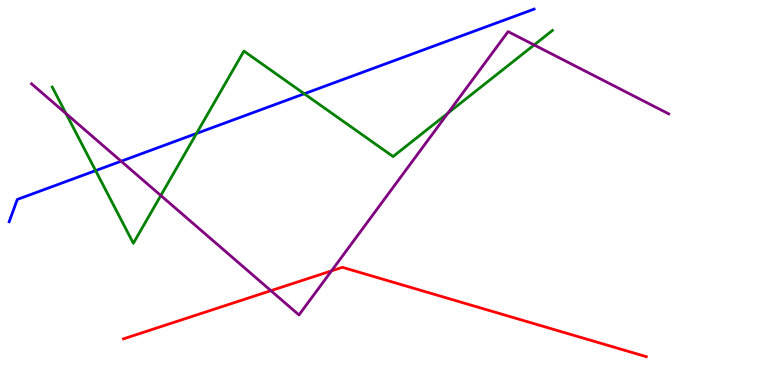[{'lines': ['blue', 'red'], 'intersections': []}, {'lines': ['green', 'red'], 'intersections': []}, {'lines': ['purple', 'red'], 'intersections': [{'x': 3.5, 'y': 2.45}, {'x': 4.28, 'y': 2.96}]}, {'lines': ['blue', 'green'], 'intersections': [{'x': 1.23, 'y': 5.57}, {'x': 2.54, 'y': 6.53}, {'x': 3.93, 'y': 7.56}]}, {'lines': ['blue', 'purple'], 'intersections': [{'x': 1.56, 'y': 5.81}]}, {'lines': ['green', 'purple'], 'intersections': [{'x': 0.852, 'y': 7.05}, {'x': 2.08, 'y': 4.92}, {'x': 5.78, 'y': 7.06}, {'x': 6.89, 'y': 8.83}]}]